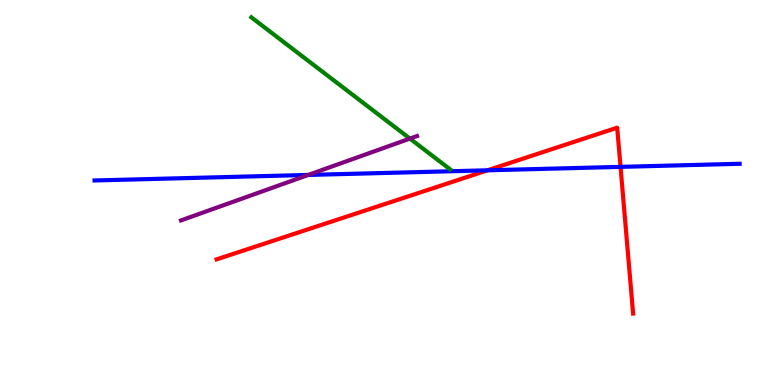[{'lines': ['blue', 'red'], 'intersections': [{'x': 6.29, 'y': 5.58}, {'x': 8.01, 'y': 5.67}]}, {'lines': ['green', 'red'], 'intersections': []}, {'lines': ['purple', 'red'], 'intersections': []}, {'lines': ['blue', 'green'], 'intersections': []}, {'lines': ['blue', 'purple'], 'intersections': [{'x': 3.98, 'y': 5.46}]}, {'lines': ['green', 'purple'], 'intersections': [{'x': 5.29, 'y': 6.4}]}]